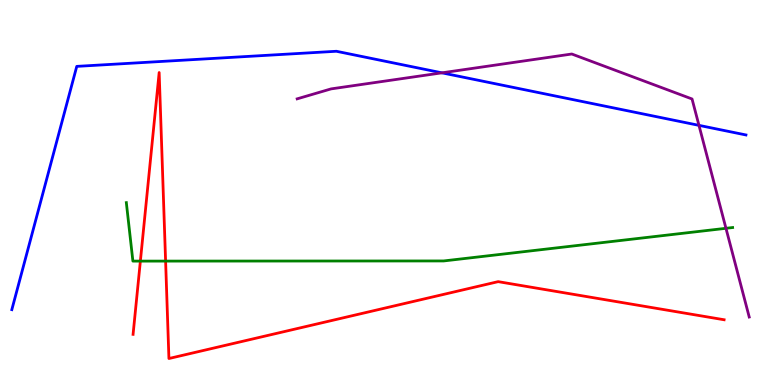[{'lines': ['blue', 'red'], 'intersections': []}, {'lines': ['green', 'red'], 'intersections': [{'x': 1.81, 'y': 3.22}, {'x': 2.14, 'y': 3.22}]}, {'lines': ['purple', 'red'], 'intersections': []}, {'lines': ['blue', 'green'], 'intersections': []}, {'lines': ['blue', 'purple'], 'intersections': [{'x': 5.7, 'y': 8.11}, {'x': 9.02, 'y': 6.74}]}, {'lines': ['green', 'purple'], 'intersections': [{'x': 9.37, 'y': 4.07}]}]